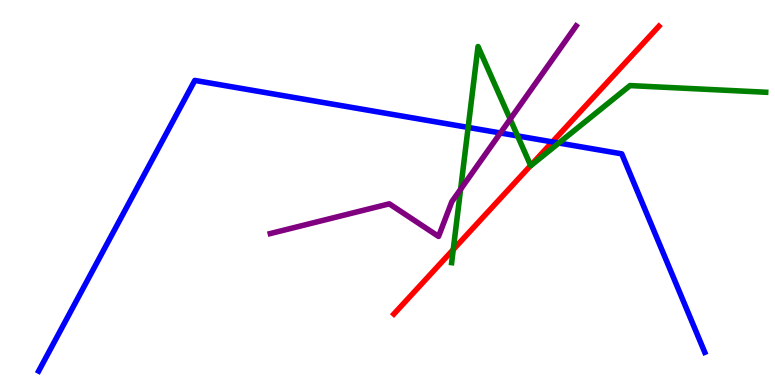[{'lines': ['blue', 'red'], 'intersections': [{'x': 7.13, 'y': 6.31}]}, {'lines': ['green', 'red'], 'intersections': [{'x': 5.85, 'y': 3.52}, {'x': 6.85, 'y': 5.7}]}, {'lines': ['purple', 'red'], 'intersections': []}, {'lines': ['blue', 'green'], 'intersections': [{'x': 6.04, 'y': 6.69}, {'x': 6.68, 'y': 6.47}, {'x': 7.21, 'y': 6.29}]}, {'lines': ['blue', 'purple'], 'intersections': [{'x': 6.46, 'y': 6.55}]}, {'lines': ['green', 'purple'], 'intersections': [{'x': 5.94, 'y': 5.08}, {'x': 6.58, 'y': 6.9}]}]